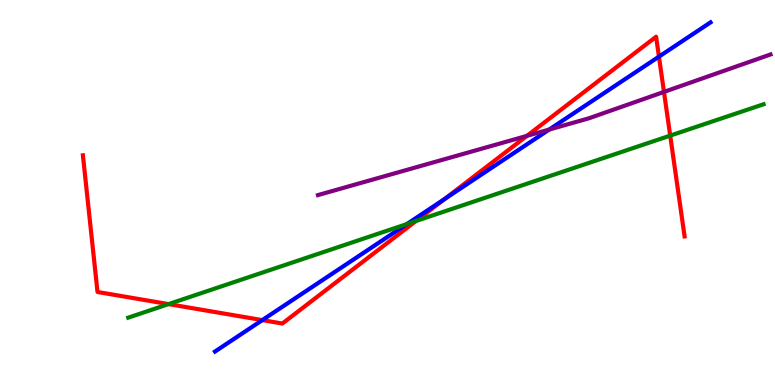[{'lines': ['blue', 'red'], 'intersections': [{'x': 3.38, 'y': 1.69}, {'x': 5.74, 'y': 4.83}, {'x': 8.5, 'y': 8.53}]}, {'lines': ['green', 'red'], 'intersections': [{'x': 2.18, 'y': 2.1}, {'x': 5.37, 'y': 4.26}, {'x': 8.65, 'y': 6.48}]}, {'lines': ['purple', 'red'], 'intersections': [{'x': 6.8, 'y': 6.47}, {'x': 8.57, 'y': 7.61}]}, {'lines': ['blue', 'green'], 'intersections': [{'x': 5.25, 'y': 4.18}]}, {'lines': ['blue', 'purple'], 'intersections': [{'x': 7.09, 'y': 6.63}]}, {'lines': ['green', 'purple'], 'intersections': []}]